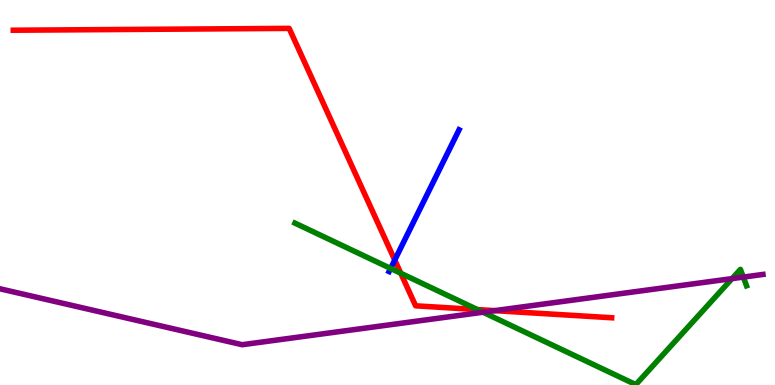[{'lines': ['blue', 'red'], 'intersections': [{'x': 5.09, 'y': 3.25}]}, {'lines': ['green', 'red'], 'intersections': [{'x': 5.17, 'y': 2.9}, {'x': 6.16, 'y': 1.96}]}, {'lines': ['purple', 'red'], 'intersections': [{'x': 6.38, 'y': 1.93}]}, {'lines': ['blue', 'green'], 'intersections': [{'x': 5.04, 'y': 3.03}]}, {'lines': ['blue', 'purple'], 'intersections': []}, {'lines': ['green', 'purple'], 'intersections': [{'x': 6.23, 'y': 1.89}, {'x': 9.45, 'y': 2.76}, {'x': 9.59, 'y': 2.8}]}]